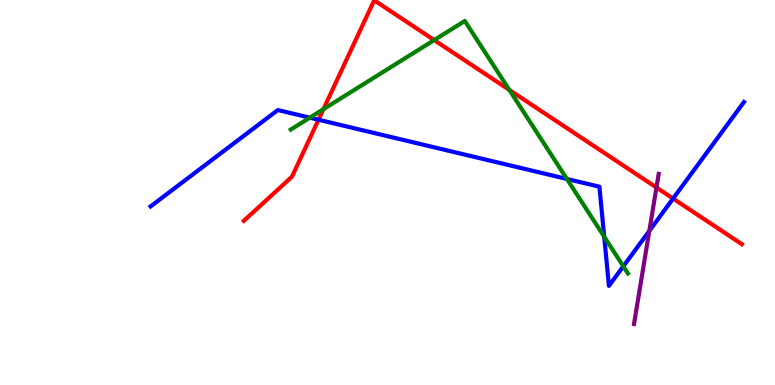[{'lines': ['blue', 'red'], 'intersections': [{'x': 4.11, 'y': 6.89}, {'x': 8.68, 'y': 4.84}]}, {'lines': ['green', 'red'], 'intersections': [{'x': 4.17, 'y': 7.16}, {'x': 5.6, 'y': 8.96}, {'x': 6.57, 'y': 7.66}]}, {'lines': ['purple', 'red'], 'intersections': [{'x': 8.47, 'y': 5.13}]}, {'lines': ['blue', 'green'], 'intersections': [{'x': 4.0, 'y': 6.94}, {'x': 7.31, 'y': 5.35}, {'x': 7.8, 'y': 3.85}, {'x': 8.04, 'y': 3.08}]}, {'lines': ['blue', 'purple'], 'intersections': [{'x': 8.38, 'y': 4.0}]}, {'lines': ['green', 'purple'], 'intersections': []}]